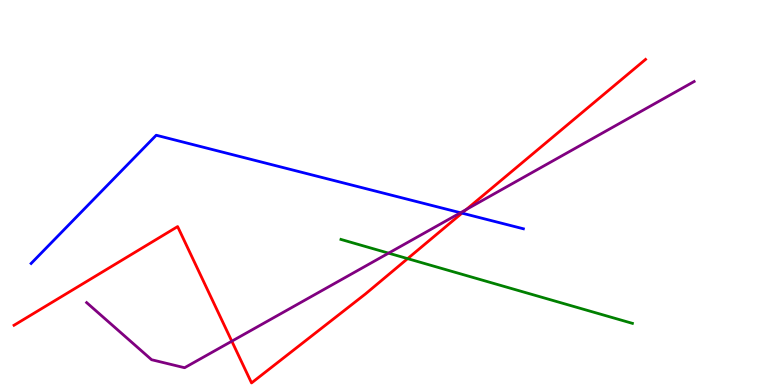[{'lines': ['blue', 'red'], 'intersections': [{'x': 5.96, 'y': 4.46}]}, {'lines': ['green', 'red'], 'intersections': [{'x': 5.26, 'y': 3.28}]}, {'lines': ['purple', 'red'], 'intersections': [{'x': 2.99, 'y': 1.14}, {'x': 6.02, 'y': 4.56}]}, {'lines': ['blue', 'green'], 'intersections': []}, {'lines': ['blue', 'purple'], 'intersections': [{'x': 5.94, 'y': 4.47}]}, {'lines': ['green', 'purple'], 'intersections': [{'x': 5.01, 'y': 3.42}]}]